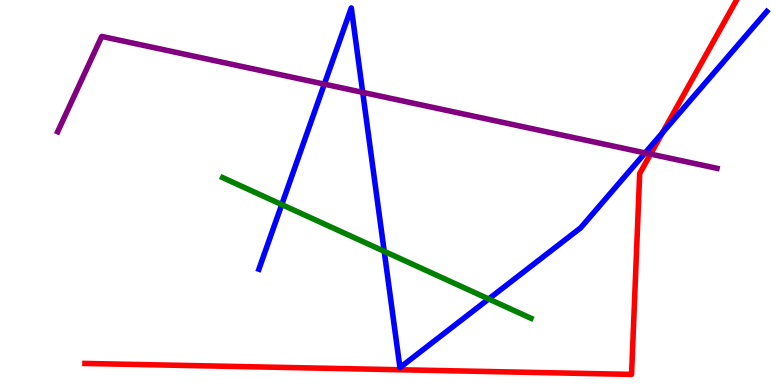[{'lines': ['blue', 'red'], 'intersections': [{'x': 8.55, 'y': 6.55}]}, {'lines': ['green', 'red'], 'intersections': []}, {'lines': ['purple', 'red'], 'intersections': [{'x': 8.39, 'y': 6.0}]}, {'lines': ['blue', 'green'], 'intersections': [{'x': 3.64, 'y': 4.69}, {'x': 4.96, 'y': 3.47}, {'x': 6.31, 'y': 2.23}]}, {'lines': ['blue', 'purple'], 'intersections': [{'x': 4.19, 'y': 7.81}, {'x': 4.68, 'y': 7.6}, {'x': 8.32, 'y': 6.03}]}, {'lines': ['green', 'purple'], 'intersections': []}]